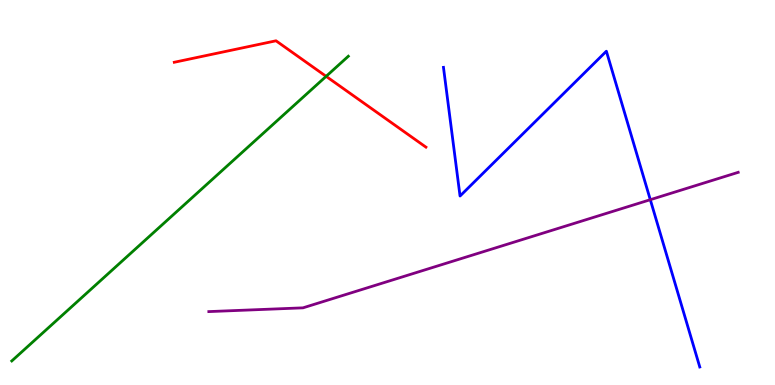[{'lines': ['blue', 'red'], 'intersections': []}, {'lines': ['green', 'red'], 'intersections': [{'x': 4.21, 'y': 8.02}]}, {'lines': ['purple', 'red'], 'intersections': []}, {'lines': ['blue', 'green'], 'intersections': []}, {'lines': ['blue', 'purple'], 'intersections': [{'x': 8.39, 'y': 4.81}]}, {'lines': ['green', 'purple'], 'intersections': []}]